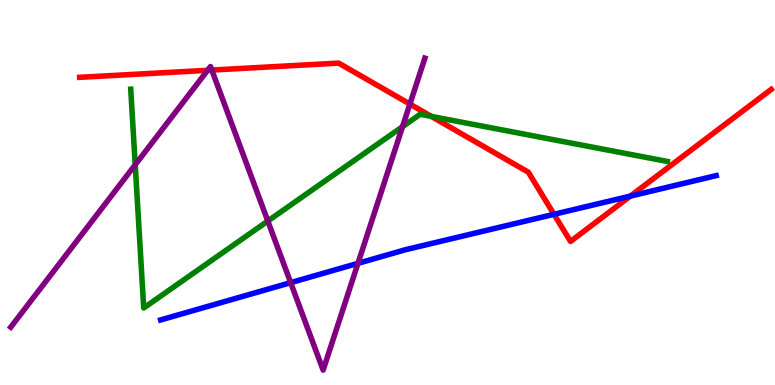[{'lines': ['blue', 'red'], 'intersections': [{'x': 7.15, 'y': 4.43}, {'x': 8.13, 'y': 4.91}]}, {'lines': ['green', 'red'], 'intersections': [{'x': 5.57, 'y': 6.98}]}, {'lines': ['purple', 'red'], 'intersections': [{'x': 2.68, 'y': 8.17}, {'x': 2.73, 'y': 8.18}, {'x': 5.29, 'y': 7.3}]}, {'lines': ['blue', 'green'], 'intersections': []}, {'lines': ['blue', 'purple'], 'intersections': [{'x': 3.75, 'y': 2.66}, {'x': 4.62, 'y': 3.16}]}, {'lines': ['green', 'purple'], 'intersections': [{'x': 1.74, 'y': 5.72}, {'x': 3.46, 'y': 4.26}, {'x': 5.19, 'y': 6.71}]}]